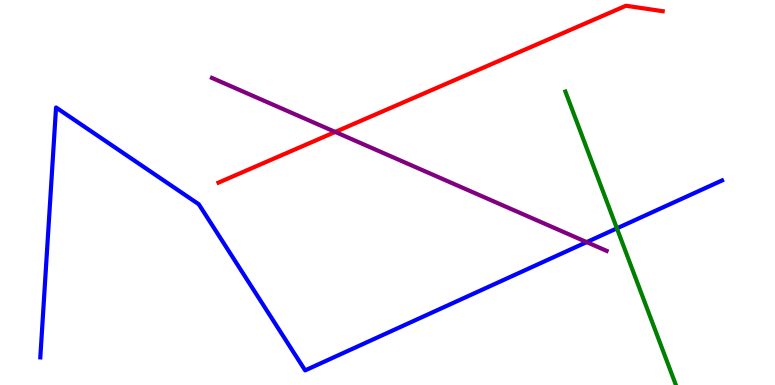[{'lines': ['blue', 'red'], 'intersections': []}, {'lines': ['green', 'red'], 'intersections': []}, {'lines': ['purple', 'red'], 'intersections': [{'x': 4.33, 'y': 6.57}]}, {'lines': ['blue', 'green'], 'intersections': [{'x': 7.96, 'y': 4.07}]}, {'lines': ['blue', 'purple'], 'intersections': [{'x': 7.57, 'y': 3.71}]}, {'lines': ['green', 'purple'], 'intersections': []}]